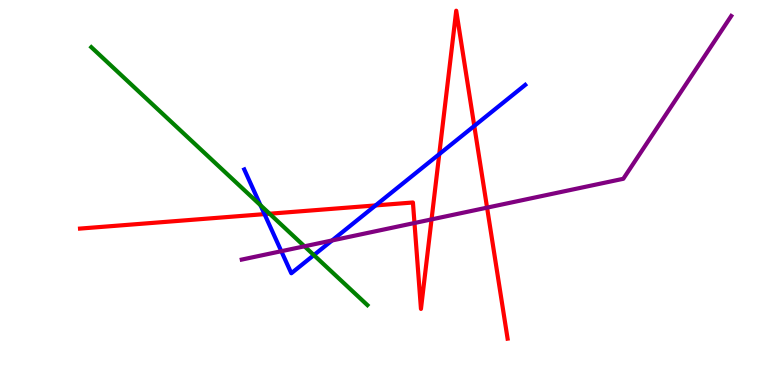[{'lines': ['blue', 'red'], 'intersections': [{'x': 3.41, 'y': 4.44}, {'x': 4.85, 'y': 4.66}, {'x': 5.67, 'y': 6.0}, {'x': 6.12, 'y': 6.73}]}, {'lines': ['green', 'red'], 'intersections': [{'x': 3.48, 'y': 4.45}]}, {'lines': ['purple', 'red'], 'intersections': [{'x': 5.35, 'y': 4.21}, {'x': 5.57, 'y': 4.3}, {'x': 6.28, 'y': 4.61}]}, {'lines': ['blue', 'green'], 'intersections': [{'x': 3.36, 'y': 4.67}, {'x': 4.05, 'y': 3.37}]}, {'lines': ['blue', 'purple'], 'intersections': [{'x': 3.63, 'y': 3.48}, {'x': 4.28, 'y': 3.75}]}, {'lines': ['green', 'purple'], 'intersections': [{'x': 3.93, 'y': 3.6}]}]